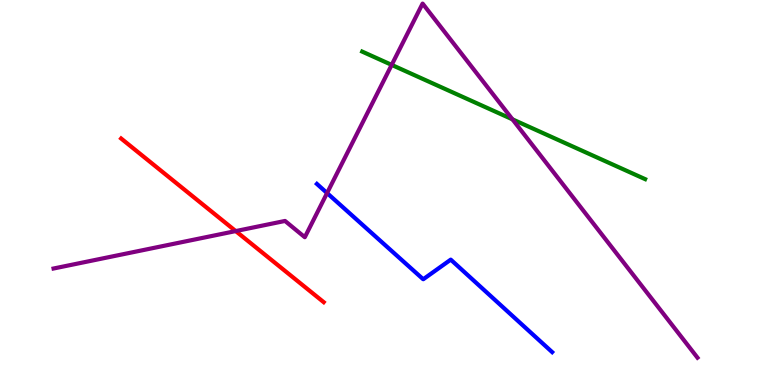[{'lines': ['blue', 'red'], 'intersections': []}, {'lines': ['green', 'red'], 'intersections': []}, {'lines': ['purple', 'red'], 'intersections': [{'x': 3.04, 'y': 4.0}]}, {'lines': ['blue', 'green'], 'intersections': []}, {'lines': ['blue', 'purple'], 'intersections': [{'x': 4.22, 'y': 4.99}]}, {'lines': ['green', 'purple'], 'intersections': [{'x': 5.05, 'y': 8.31}, {'x': 6.61, 'y': 6.9}]}]